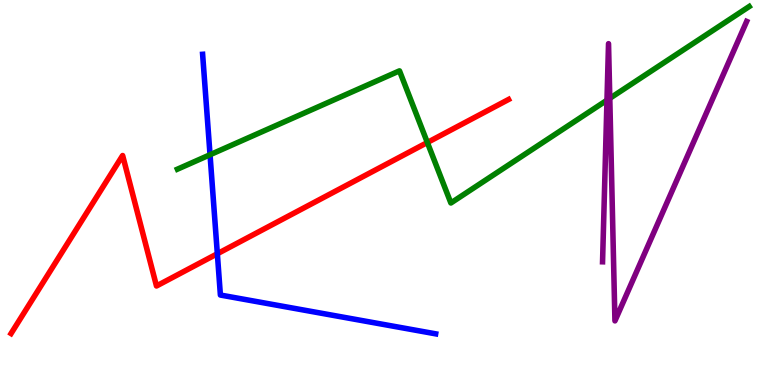[{'lines': ['blue', 'red'], 'intersections': [{'x': 2.8, 'y': 3.41}]}, {'lines': ['green', 'red'], 'intersections': [{'x': 5.51, 'y': 6.3}]}, {'lines': ['purple', 'red'], 'intersections': []}, {'lines': ['blue', 'green'], 'intersections': [{'x': 2.71, 'y': 5.98}]}, {'lines': ['blue', 'purple'], 'intersections': []}, {'lines': ['green', 'purple'], 'intersections': [{'x': 7.83, 'y': 7.4}, {'x': 7.87, 'y': 7.45}]}]